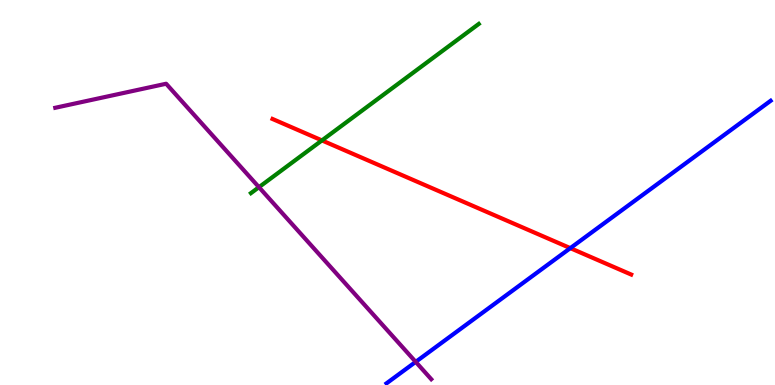[{'lines': ['blue', 'red'], 'intersections': [{'x': 7.36, 'y': 3.55}]}, {'lines': ['green', 'red'], 'intersections': [{'x': 4.15, 'y': 6.35}]}, {'lines': ['purple', 'red'], 'intersections': []}, {'lines': ['blue', 'green'], 'intersections': []}, {'lines': ['blue', 'purple'], 'intersections': [{'x': 5.36, 'y': 0.601}]}, {'lines': ['green', 'purple'], 'intersections': [{'x': 3.34, 'y': 5.14}]}]